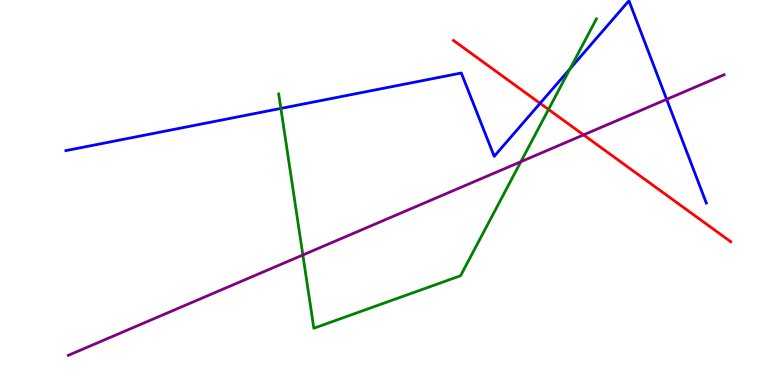[{'lines': ['blue', 'red'], 'intersections': [{'x': 6.97, 'y': 7.32}]}, {'lines': ['green', 'red'], 'intersections': [{'x': 7.08, 'y': 7.16}]}, {'lines': ['purple', 'red'], 'intersections': [{'x': 7.53, 'y': 6.5}]}, {'lines': ['blue', 'green'], 'intersections': [{'x': 3.62, 'y': 7.18}, {'x': 7.36, 'y': 8.21}]}, {'lines': ['blue', 'purple'], 'intersections': [{'x': 8.6, 'y': 7.42}]}, {'lines': ['green', 'purple'], 'intersections': [{'x': 3.91, 'y': 3.38}, {'x': 6.72, 'y': 5.8}]}]